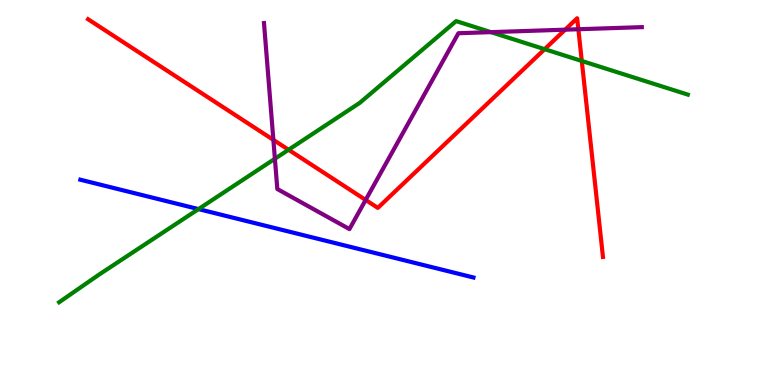[{'lines': ['blue', 'red'], 'intersections': []}, {'lines': ['green', 'red'], 'intersections': [{'x': 3.72, 'y': 6.11}, {'x': 7.03, 'y': 8.72}, {'x': 7.51, 'y': 8.42}]}, {'lines': ['purple', 'red'], 'intersections': [{'x': 3.53, 'y': 6.37}, {'x': 4.72, 'y': 4.81}, {'x': 7.29, 'y': 9.23}, {'x': 7.46, 'y': 9.24}]}, {'lines': ['blue', 'green'], 'intersections': [{'x': 2.56, 'y': 4.57}]}, {'lines': ['blue', 'purple'], 'intersections': []}, {'lines': ['green', 'purple'], 'intersections': [{'x': 3.55, 'y': 5.88}, {'x': 6.33, 'y': 9.17}]}]